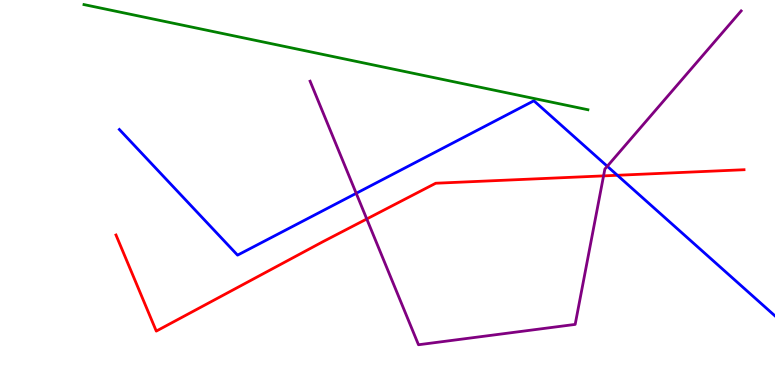[{'lines': ['blue', 'red'], 'intersections': [{'x': 7.97, 'y': 5.45}]}, {'lines': ['green', 'red'], 'intersections': []}, {'lines': ['purple', 'red'], 'intersections': [{'x': 4.73, 'y': 4.31}, {'x': 7.79, 'y': 5.43}]}, {'lines': ['blue', 'green'], 'intersections': []}, {'lines': ['blue', 'purple'], 'intersections': [{'x': 4.6, 'y': 4.98}, {'x': 7.84, 'y': 5.68}]}, {'lines': ['green', 'purple'], 'intersections': []}]